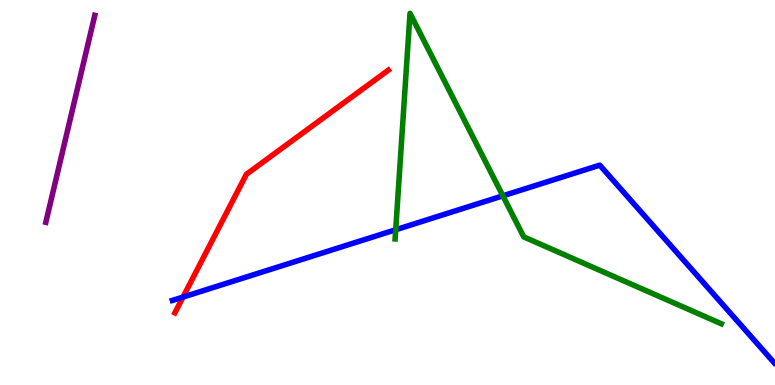[{'lines': ['blue', 'red'], 'intersections': [{'x': 2.36, 'y': 2.28}]}, {'lines': ['green', 'red'], 'intersections': []}, {'lines': ['purple', 'red'], 'intersections': []}, {'lines': ['blue', 'green'], 'intersections': [{'x': 5.11, 'y': 4.03}, {'x': 6.49, 'y': 4.91}]}, {'lines': ['blue', 'purple'], 'intersections': []}, {'lines': ['green', 'purple'], 'intersections': []}]